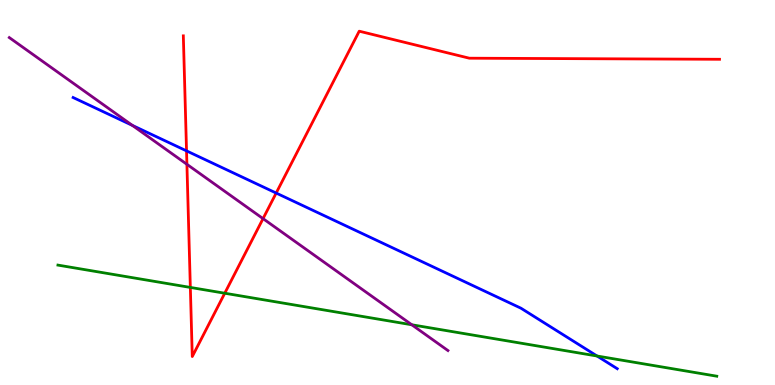[{'lines': ['blue', 'red'], 'intersections': [{'x': 2.41, 'y': 6.08}, {'x': 3.56, 'y': 4.99}]}, {'lines': ['green', 'red'], 'intersections': [{'x': 2.46, 'y': 2.53}, {'x': 2.9, 'y': 2.38}]}, {'lines': ['purple', 'red'], 'intersections': [{'x': 2.41, 'y': 5.73}, {'x': 3.39, 'y': 4.32}]}, {'lines': ['blue', 'green'], 'intersections': [{'x': 7.7, 'y': 0.753}]}, {'lines': ['blue', 'purple'], 'intersections': [{'x': 1.71, 'y': 6.74}]}, {'lines': ['green', 'purple'], 'intersections': [{'x': 5.31, 'y': 1.56}]}]